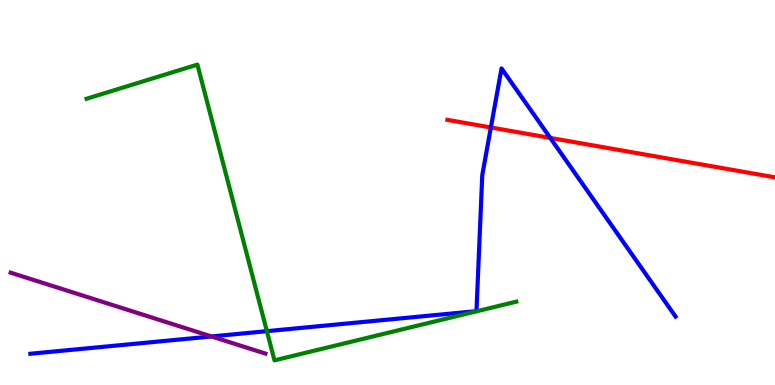[{'lines': ['blue', 'red'], 'intersections': [{'x': 6.33, 'y': 6.69}, {'x': 7.1, 'y': 6.42}]}, {'lines': ['green', 'red'], 'intersections': []}, {'lines': ['purple', 'red'], 'intersections': []}, {'lines': ['blue', 'green'], 'intersections': [{'x': 3.44, 'y': 1.4}]}, {'lines': ['blue', 'purple'], 'intersections': [{'x': 2.73, 'y': 1.26}]}, {'lines': ['green', 'purple'], 'intersections': []}]